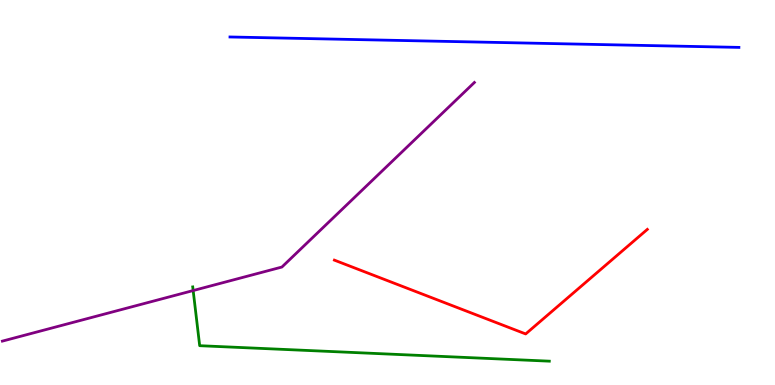[{'lines': ['blue', 'red'], 'intersections': []}, {'lines': ['green', 'red'], 'intersections': []}, {'lines': ['purple', 'red'], 'intersections': []}, {'lines': ['blue', 'green'], 'intersections': []}, {'lines': ['blue', 'purple'], 'intersections': []}, {'lines': ['green', 'purple'], 'intersections': [{'x': 2.49, 'y': 2.45}]}]